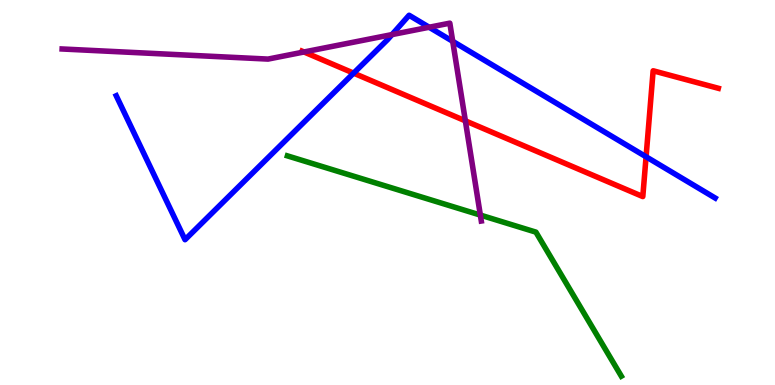[{'lines': ['blue', 'red'], 'intersections': [{'x': 4.56, 'y': 8.1}, {'x': 8.34, 'y': 5.93}]}, {'lines': ['green', 'red'], 'intersections': []}, {'lines': ['purple', 'red'], 'intersections': [{'x': 3.92, 'y': 8.65}, {'x': 6.0, 'y': 6.86}]}, {'lines': ['blue', 'green'], 'intersections': []}, {'lines': ['blue', 'purple'], 'intersections': [{'x': 5.06, 'y': 9.1}, {'x': 5.54, 'y': 9.29}, {'x': 5.84, 'y': 8.93}]}, {'lines': ['green', 'purple'], 'intersections': [{'x': 6.2, 'y': 4.41}]}]